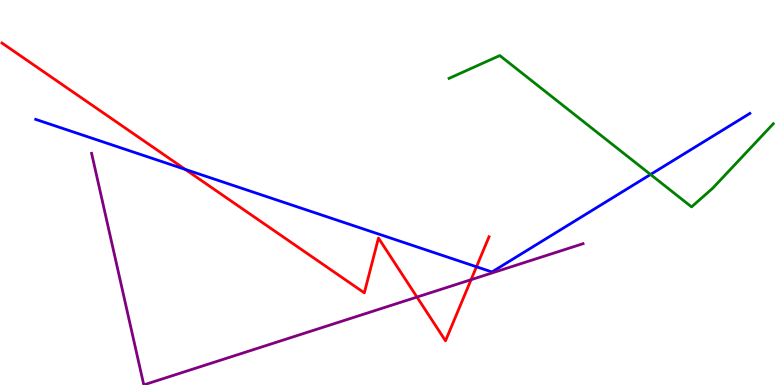[{'lines': ['blue', 'red'], 'intersections': [{'x': 2.39, 'y': 5.6}, {'x': 6.15, 'y': 3.07}]}, {'lines': ['green', 'red'], 'intersections': []}, {'lines': ['purple', 'red'], 'intersections': [{'x': 5.38, 'y': 2.28}, {'x': 6.08, 'y': 2.74}]}, {'lines': ['blue', 'green'], 'intersections': [{'x': 8.39, 'y': 5.47}]}, {'lines': ['blue', 'purple'], 'intersections': []}, {'lines': ['green', 'purple'], 'intersections': []}]